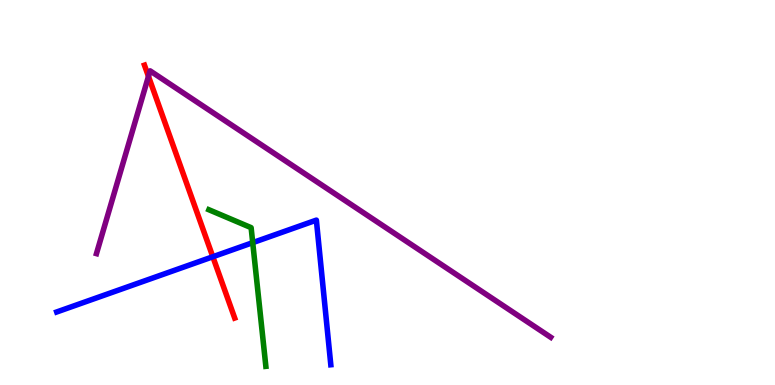[{'lines': ['blue', 'red'], 'intersections': [{'x': 2.75, 'y': 3.33}]}, {'lines': ['green', 'red'], 'intersections': []}, {'lines': ['purple', 'red'], 'intersections': [{'x': 1.92, 'y': 8.02}]}, {'lines': ['blue', 'green'], 'intersections': [{'x': 3.26, 'y': 3.7}]}, {'lines': ['blue', 'purple'], 'intersections': []}, {'lines': ['green', 'purple'], 'intersections': []}]